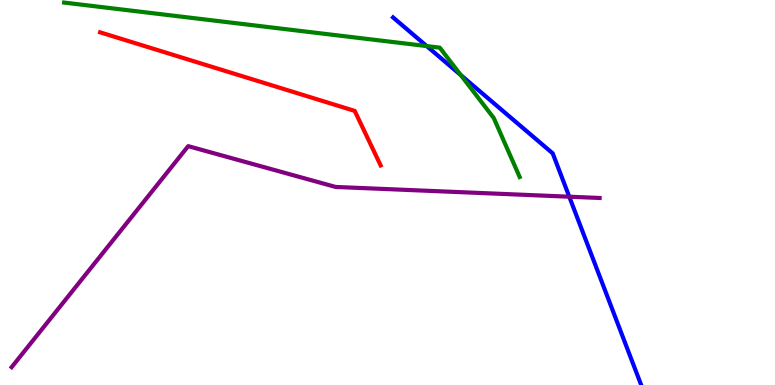[{'lines': ['blue', 'red'], 'intersections': []}, {'lines': ['green', 'red'], 'intersections': []}, {'lines': ['purple', 'red'], 'intersections': []}, {'lines': ['blue', 'green'], 'intersections': [{'x': 5.51, 'y': 8.8}, {'x': 5.95, 'y': 8.05}]}, {'lines': ['blue', 'purple'], 'intersections': [{'x': 7.35, 'y': 4.89}]}, {'lines': ['green', 'purple'], 'intersections': []}]